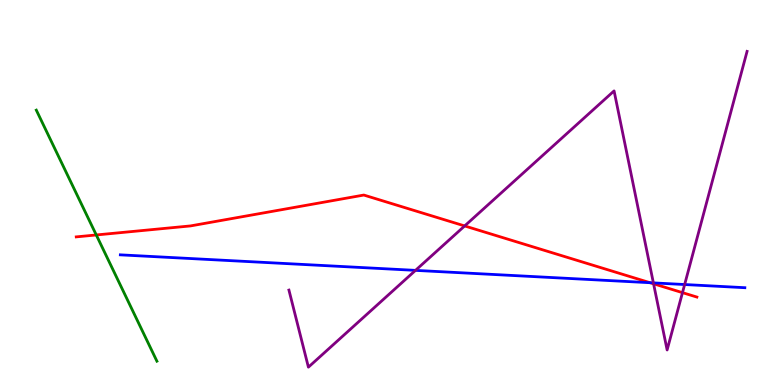[{'lines': ['blue', 'red'], 'intersections': [{'x': 8.39, 'y': 2.66}]}, {'lines': ['green', 'red'], 'intersections': [{'x': 1.24, 'y': 3.9}]}, {'lines': ['purple', 'red'], 'intersections': [{'x': 6.0, 'y': 4.13}, {'x': 8.43, 'y': 2.63}, {'x': 8.81, 'y': 2.4}]}, {'lines': ['blue', 'green'], 'intersections': []}, {'lines': ['blue', 'purple'], 'intersections': [{'x': 5.36, 'y': 2.98}, {'x': 8.43, 'y': 2.65}, {'x': 8.83, 'y': 2.61}]}, {'lines': ['green', 'purple'], 'intersections': []}]